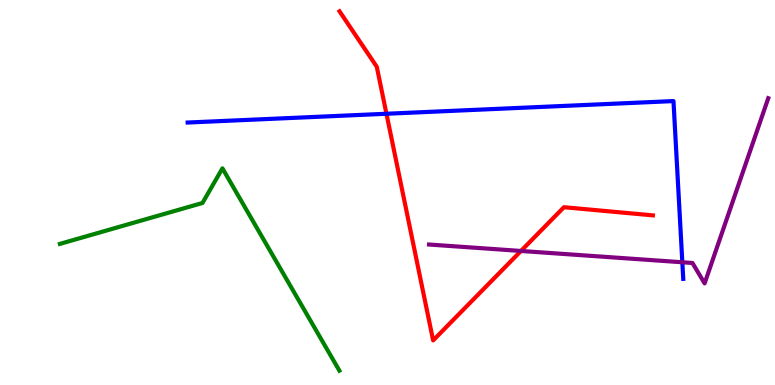[{'lines': ['blue', 'red'], 'intersections': [{'x': 4.99, 'y': 7.05}]}, {'lines': ['green', 'red'], 'intersections': []}, {'lines': ['purple', 'red'], 'intersections': [{'x': 6.72, 'y': 3.48}]}, {'lines': ['blue', 'green'], 'intersections': []}, {'lines': ['blue', 'purple'], 'intersections': [{'x': 8.8, 'y': 3.19}]}, {'lines': ['green', 'purple'], 'intersections': []}]